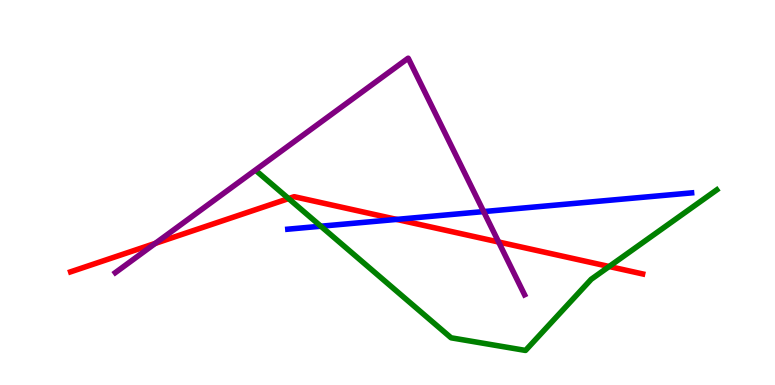[{'lines': ['blue', 'red'], 'intersections': [{'x': 5.12, 'y': 4.3}]}, {'lines': ['green', 'red'], 'intersections': [{'x': 3.72, 'y': 4.84}, {'x': 7.86, 'y': 3.08}]}, {'lines': ['purple', 'red'], 'intersections': [{'x': 2.0, 'y': 3.68}, {'x': 6.43, 'y': 3.71}]}, {'lines': ['blue', 'green'], 'intersections': [{'x': 4.14, 'y': 4.12}]}, {'lines': ['blue', 'purple'], 'intersections': [{'x': 6.24, 'y': 4.5}]}, {'lines': ['green', 'purple'], 'intersections': []}]